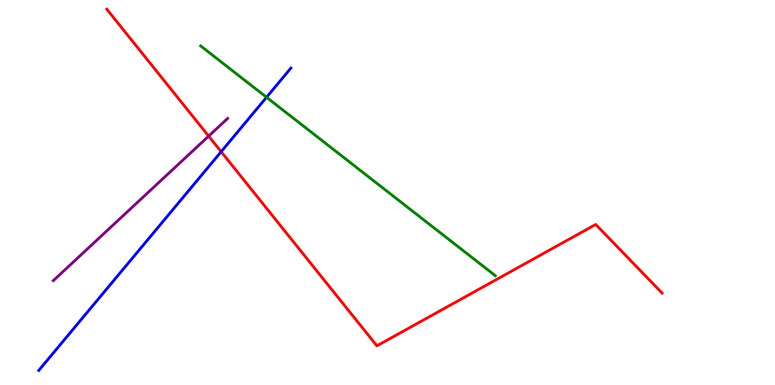[{'lines': ['blue', 'red'], 'intersections': [{'x': 2.85, 'y': 6.06}]}, {'lines': ['green', 'red'], 'intersections': []}, {'lines': ['purple', 'red'], 'intersections': [{'x': 2.69, 'y': 6.46}]}, {'lines': ['blue', 'green'], 'intersections': [{'x': 3.44, 'y': 7.47}]}, {'lines': ['blue', 'purple'], 'intersections': []}, {'lines': ['green', 'purple'], 'intersections': []}]